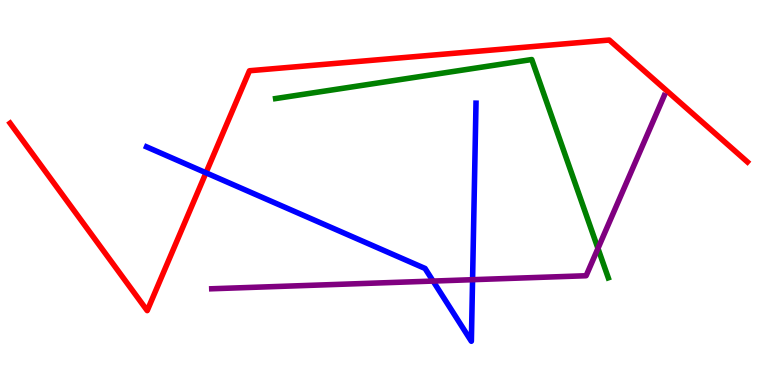[{'lines': ['blue', 'red'], 'intersections': [{'x': 2.66, 'y': 5.51}]}, {'lines': ['green', 'red'], 'intersections': []}, {'lines': ['purple', 'red'], 'intersections': []}, {'lines': ['blue', 'green'], 'intersections': []}, {'lines': ['blue', 'purple'], 'intersections': [{'x': 5.59, 'y': 2.7}, {'x': 6.1, 'y': 2.74}]}, {'lines': ['green', 'purple'], 'intersections': [{'x': 7.72, 'y': 3.55}]}]